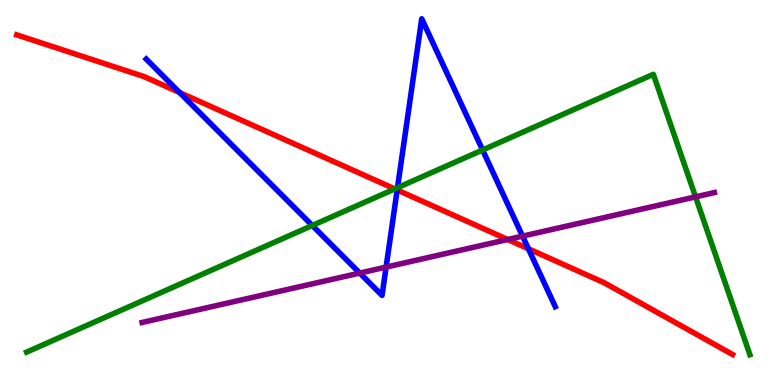[{'lines': ['blue', 'red'], 'intersections': [{'x': 2.32, 'y': 7.6}, {'x': 5.12, 'y': 5.07}, {'x': 6.82, 'y': 3.54}]}, {'lines': ['green', 'red'], 'intersections': [{'x': 5.09, 'y': 5.09}]}, {'lines': ['purple', 'red'], 'intersections': [{'x': 6.55, 'y': 3.78}]}, {'lines': ['blue', 'green'], 'intersections': [{'x': 4.03, 'y': 4.14}, {'x': 5.13, 'y': 5.12}, {'x': 6.23, 'y': 6.1}]}, {'lines': ['blue', 'purple'], 'intersections': [{'x': 4.64, 'y': 2.91}, {'x': 4.98, 'y': 3.06}, {'x': 6.74, 'y': 3.87}]}, {'lines': ['green', 'purple'], 'intersections': [{'x': 8.97, 'y': 4.89}]}]